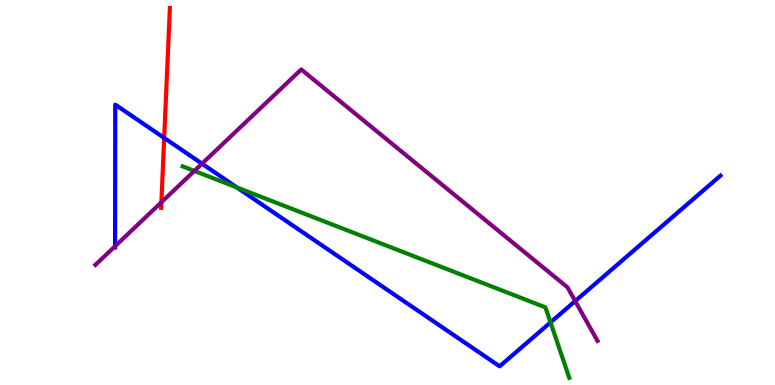[{'lines': ['blue', 'red'], 'intersections': [{'x': 2.12, 'y': 6.42}]}, {'lines': ['green', 'red'], 'intersections': []}, {'lines': ['purple', 'red'], 'intersections': [{'x': 2.08, 'y': 4.75}]}, {'lines': ['blue', 'green'], 'intersections': [{'x': 3.06, 'y': 5.13}, {'x': 7.1, 'y': 1.63}]}, {'lines': ['blue', 'purple'], 'intersections': [{'x': 1.48, 'y': 3.6}, {'x': 2.61, 'y': 5.75}, {'x': 7.42, 'y': 2.18}]}, {'lines': ['green', 'purple'], 'intersections': [{'x': 2.51, 'y': 5.56}]}]